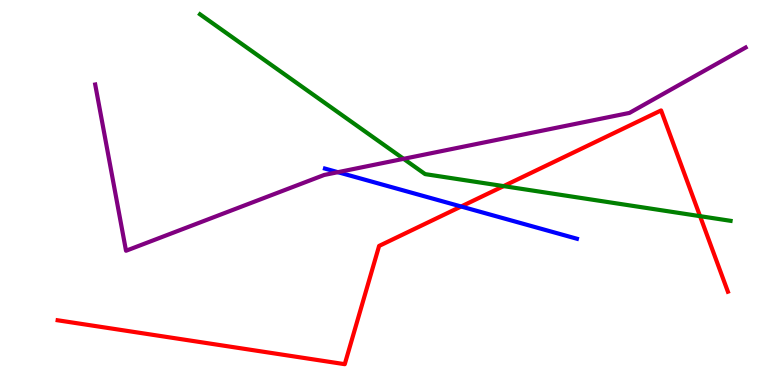[{'lines': ['blue', 'red'], 'intersections': [{'x': 5.95, 'y': 4.64}]}, {'lines': ['green', 'red'], 'intersections': [{'x': 6.5, 'y': 5.17}, {'x': 9.03, 'y': 4.39}]}, {'lines': ['purple', 'red'], 'intersections': []}, {'lines': ['blue', 'green'], 'intersections': []}, {'lines': ['blue', 'purple'], 'intersections': [{'x': 4.36, 'y': 5.53}]}, {'lines': ['green', 'purple'], 'intersections': [{'x': 5.21, 'y': 5.87}]}]